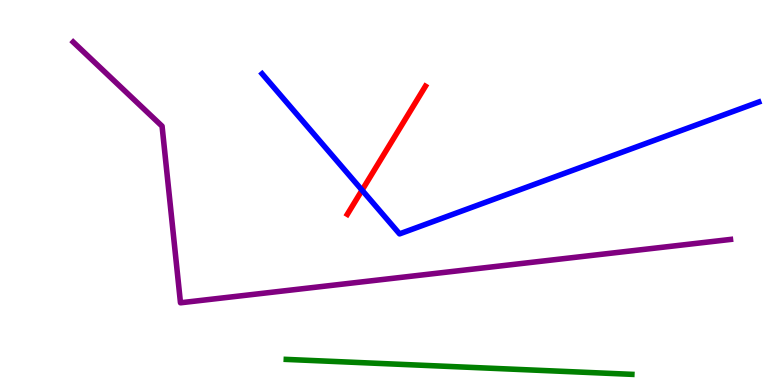[{'lines': ['blue', 'red'], 'intersections': [{'x': 4.67, 'y': 5.06}]}, {'lines': ['green', 'red'], 'intersections': []}, {'lines': ['purple', 'red'], 'intersections': []}, {'lines': ['blue', 'green'], 'intersections': []}, {'lines': ['blue', 'purple'], 'intersections': []}, {'lines': ['green', 'purple'], 'intersections': []}]